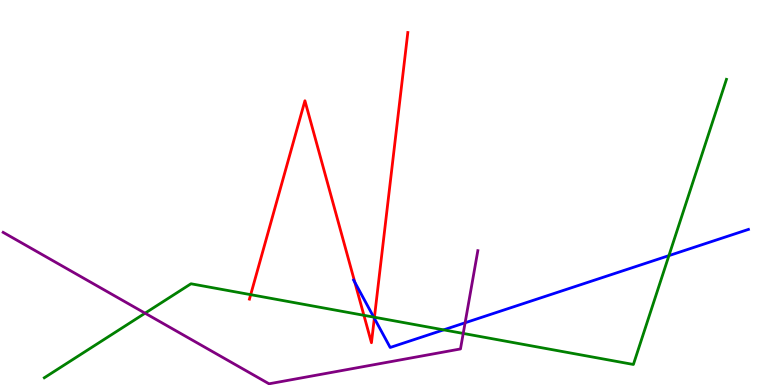[{'lines': ['blue', 'red'], 'intersections': [{'x': 4.58, 'y': 2.67}, {'x': 4.83, 'y': 1.73}]}, {'lines': ['green', 'red'], 'intersections': [{'x': 3.23, 'y': 2.35}, {'x': 4.7, 'y': 1.81}, {'x': 4.83, 'y': 1.76}]}, {'lines': ['purple', 'red'], 'intersections': []}, {'lines': ['blue', 'green'], 'intersections': [{'x': 4.82, 'y': 1.76}, {'x': 5.72, 'y': 1.43}, {'x': 8.63, 'y': 3.36}]}, {'lines': ['blue', 'purple'], 'intersections': [{'x': 6.0, 'y': 1.62}]}, {'lines': ['green', 'purple'], 'intersections': [{'x': 1.87, 'y': 1.87}, {'x': 5.98, 'y': 1.34}]}]